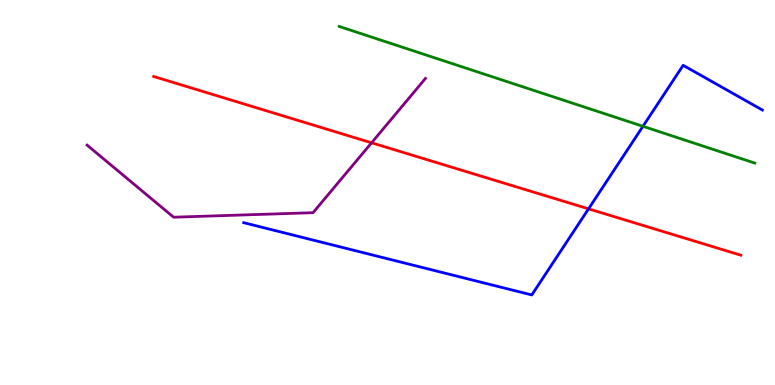[{'lines': ['blue', 'red'], 'intersections': [{'x': 7.59, 'y': 4.58}]}, {'lines': ['green', 'red'], 'intersections': []}, {'lines': ['purple', 'red'], 'intersections': [{'x': 4.79, 'y': 6.29}]}, {'lines': ['blue', 'green'], 'intersections': [{'x': 8.3, 'y': 6.72}]}, {'lines': ['blue', 'purple'], 'intersections': []}, {'lines': ['green', 'purple'], 'intersections': []}]